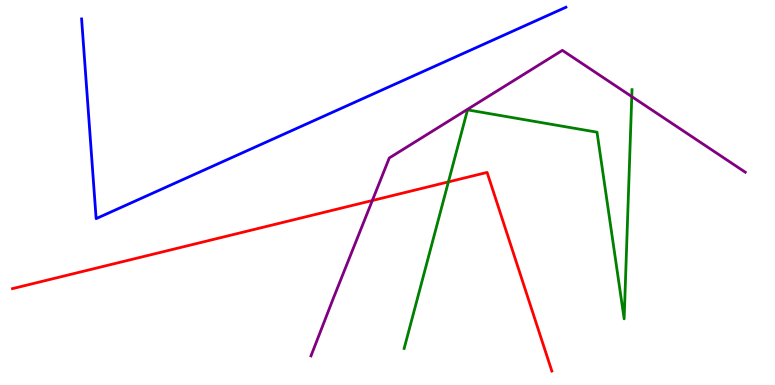[{'lines': ['blue', 'red'], 'intersections': []}, {'lines': ['green', 'red'], 'intersections': [{'x': 5.79, 'y': 5.28}]}, {'lines': ['purple', 'red'], 'intersections': [{'x': 4.8, 'y': 4.79}]}, {'lines': ['blue', 'green'], 'intersections': []}, {'lines': ['blue', 'purple'], 'intersections': []}, {'lines': ['green', 'purple'], 'intersections': [{'x': 8.15, 'y': 7.49}]}]